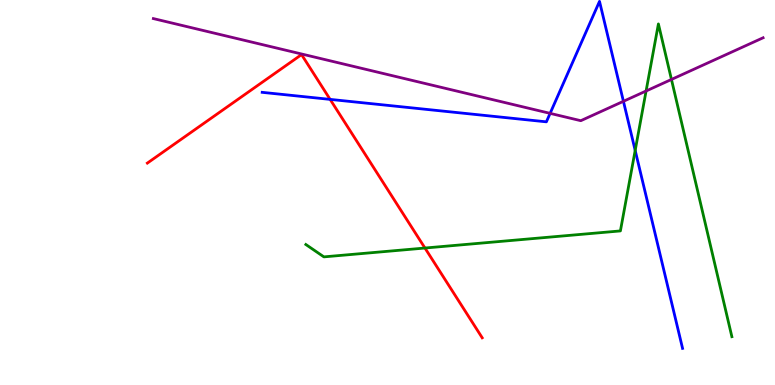[{'lines': ['blue', 'red'], 'intersections': [{'x': 4.26, 'y': 7.42}]}, {'lines': ['green', 'red'], 'intersections': [{'x': 5.48, 'y': 3.56}]}, {'lines': ['purple', 'red'], 'intersections': []}, {'lines': ['blue', 'green'], 'intersections': [{'x': 8.2, 'y': 6.09}]}, {'lines': ['blue', 'purple'], 'intersections': [{'x': 7.1, 'y': 7.06}, {'x': 8.04, 'y': 7.37}]}, {'lines': ['green', 'purple'], 'intersections': [{'x': 8.34, 'y': 7.64}, {'x': 8.66, 'y': 7.94}]}]